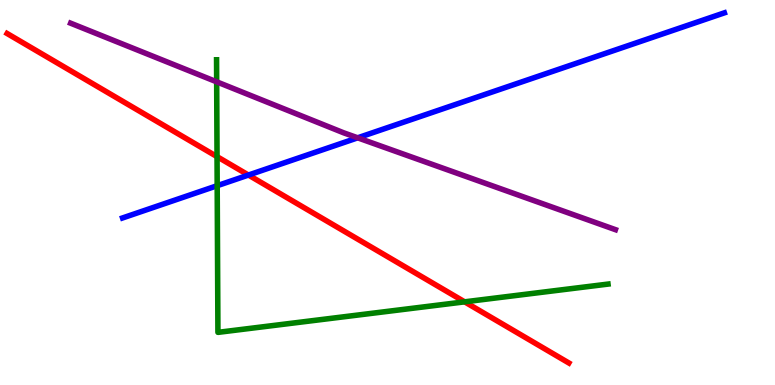[{'lines': ['blue', 'red'], 'intersections': [{'x': 3.21, 'y': 5.45}]}, {'lines': ['green', 'red'], 'intersections': [{'x': 2.8, 'y': 5.93}, {'x': 6.0, 'y': 2.16}]}, {'lines': ['purple', 'red'], 'intersections': []}, {'lines': ['blue', 'green'], 'intersections': [{'x': 2.8, 'y': 5.18}]}, {'lines': ['blue', 'purple'], 'intersections': [{'x': 4.62, 'y': 6.42}]}, {'lines': ['green', 'purple'], 'intersections': [{'x': 2.8, 'y': 7.87}]}]